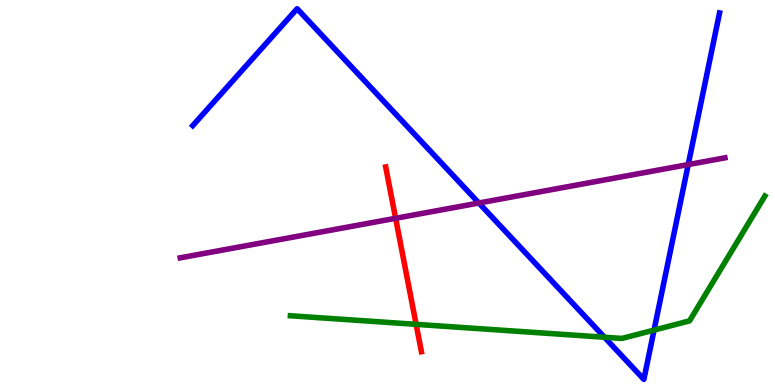[{'lines': ['blue', 'red'], 'intersections': []}, {'lines': ['green', 'red'], 'intersections': [{'x': 5.37, 'y': 1.58}]}, {'lines': ['purple', 'red'], 'intersections': [{'x': 5.1, 'y': 4.33}]}, {'lines': ['blue', 'green'], 'intersections': [{'x': 7.8, 'y': 1.24}, {'x': 8.44, 'y': 1.43}]}, {'lines': ['blue', 'purple'], 'intersections': [{'x': 6.18, 'y': 4.73}, {'x': 8.88, 'y': 5.73}]}, {'lines': ['green', 'purple'], 'intersections': []}]